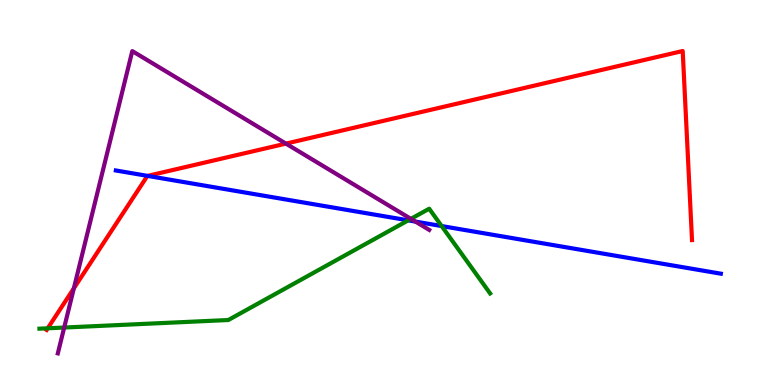[{'lines': ['blue', 'red'], 'intersections': [{'x': 1.9, 'y': 5.43}]}, {'lines': ['green', 'red'], 'intersections': [{'x': 0.616, 'y': 1.47}]}, {'lines': ['purple', 'red'], 'intersections': [{'x': 0.953, 'y': 2.51}, {'x': 3.69, 'y': 6.27}]}, {'lines': ['blue', 'green'], 'intersections': [{'x': 5.27, 'y': 4.28}, {'x': 5.7, 'y': 4.13}]}, {'lines': ['blue', 'purple'], 'intersections': [{'x': 5.36, 'y': 4.24}]}, {'lines': ['green', 'purple'], 'intersections': [{'x': 0.828, 'y': 1.49}, {'x': 5.3, 'y': 4.32}]}]